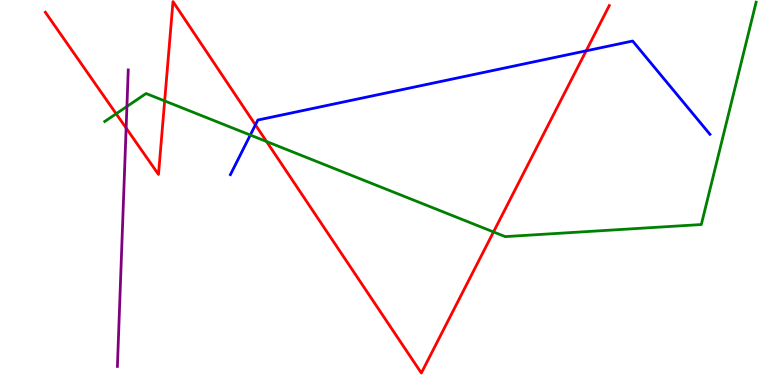[{'lines': ['blue', 'red'], 'intersections': [{'x': 3.3, 'y': 6.76}, {'x': 7.56, 'y': 8.68}]}, {'lines': ['green', 'red'], 'intersections': [{'x': 1.5, 'y': 7.05}, {'x': 2.12, 'y': 7.38}, {'x': 3.44, 'y': 6.32}, {'x': 6.37, 'y': 3.98}]}, {'lines': ['purple', 'red'], 'intersections': [{'x': 1.63, 'y': 6.67}]}, {'lines': ['blue', 'green'], 'intersections': [{'x': 3.23, 'y': 6.49}]}, {'lines': ['blue', 'purple'], 'intersections': []}, {'lines': ['green', 'purple'], 'intersections': [{'x': 1.64, 'y': 7.23}]}]